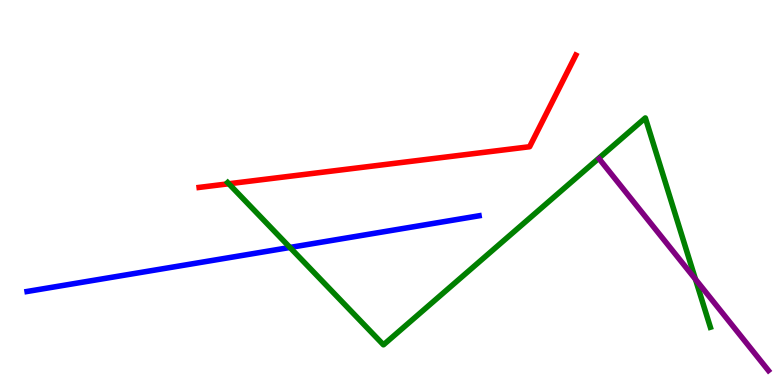[{'lines': ['blue', 'red'], 'intersections': []}, {'lines': ['green', 'red'], 'intersections': [{'x': 2.95, 'y': 5.23}]}, {'lines': ['purple', 'red'], 'intersections': []}, {'lines': ['blue', 'green'], 'intersections': [{'x': 3.74, 'y': 3.57}]}, {'lines': ['blue', 'purple'], 'intersections': []}, {'lines': ['green', 'purple'], 'intersections': [{'x': 8.97, 'y': 2.75}]}]